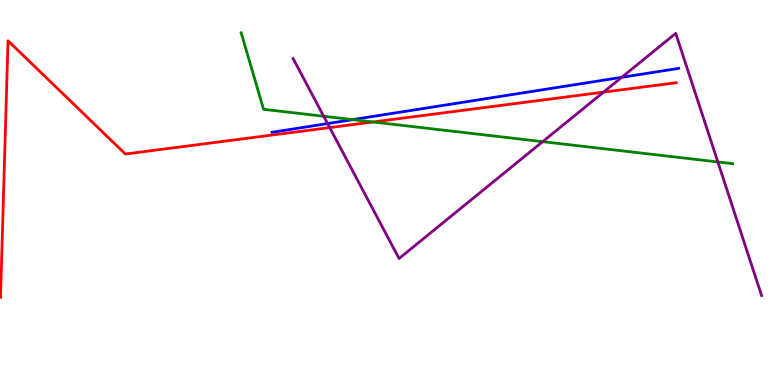[{'lines': ['blue', 'red'], 'intersections': []}, {'lines': ['green', 'red'], 'intersections': [{'x': 4.81, 'y': 6.83}]}, {'lines': ['purple', 'red'], 'intersections': [{'x': 4.25, 'y': 6.69}, {'x': 7.79, 'y': 7.61}]}, {'lines': ['blue', 'green'], 'intersections': [{'x': 4.55, 'y': 6.89}]}, {'lines': ['blue', 'purple'], 'intersections': [{'x': 4.23, 'y': 6.79}, {'x': 8.02, 'y': 7.99}]}, {'lines': ['green', 'purple'], 'intersections': [{'x': 4.18, 'y': 6.98}, {'x': 7.0, 'y': 6.32}, {'x': 9.26, 'y': 5.79}]}]